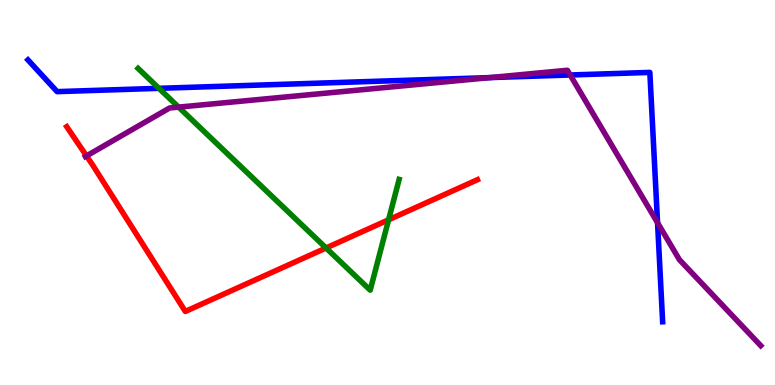[{'lines': ['blue', 'red'], 'intersections': []}, {'lines': ['green', 'red'], 'intersections': [{'x': 4.21, 'y': 3.56}, {'x': 5.01, 'y': 4.29}]}, {'lines': ['purple', 'red'], 'intersections': [{'x': 1.12, 'y': 5.95}]}, {'lines': ['blue', 'green'], 'intersections': [{'x': 2.05, 'y': 7.71}]}, {'lines': ['blue', 'purple'], 'intersections': [{'x': 6.32, 'y': 7.98}, {'x': 7.36, 'y': 8.05}, {'x': 8.48, 'y': 4.21}]}, {'lines': ['green', 'purple'], 'intersections': [{'x': 2.3, 'y': 7.22}]}]